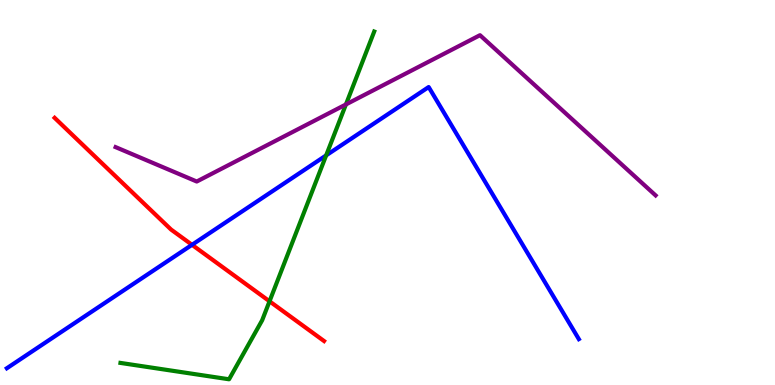[{'lines': ['blue', 'red'], 'intersections': [{'x': 2.48, 'y': 3.64}]}, {'lines': ['green', 'red'], 'intersections': [{'x': 3.48, 'y': 2.17}]}, {'lines': ['purple', 'red'], 'intersections': []}, {'lines': ['blue', 'green'], 'intersections': [{'x': 4.21, 'y': 5.96}]}, {'lines': ['blue', 'purple'], 'intersections': []}, {'lines': ['green', 'purple'], 'intersections': [{'x': 4.46, 'y': 7.29}]}]